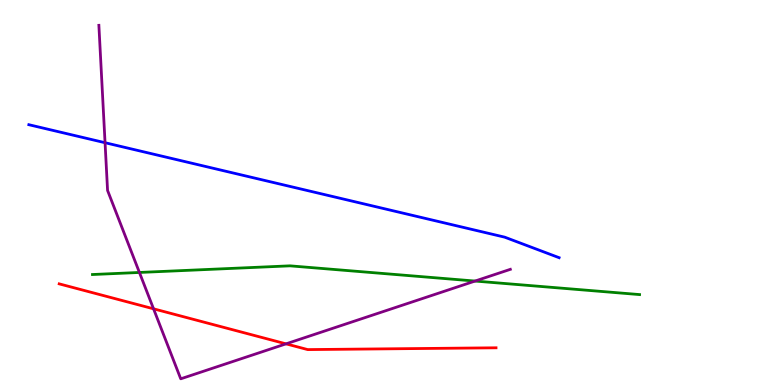[{'lines': ['blue', 'red'], 'intersections': []}, {'lines': ['green', 'red'], 'intersections': []}, {'lines': ['purple', 'red'], 'intersections': [{'x': 1.98, 'y': 1.98}, {'x': 3.69, 'y': 1.07}]}, {'lines': ['blue', 'green'], 'intersections': []}, {'lines': ['blue', 'purple'], 'intersections': [{'x': 1.36, 'y': 6.29}]}, {'lines': ['green', 'purple'], 'intersections': [{'x': 1.8, 'y': 2.92}, {'x': 6.13, 'y': 2.7}]}]